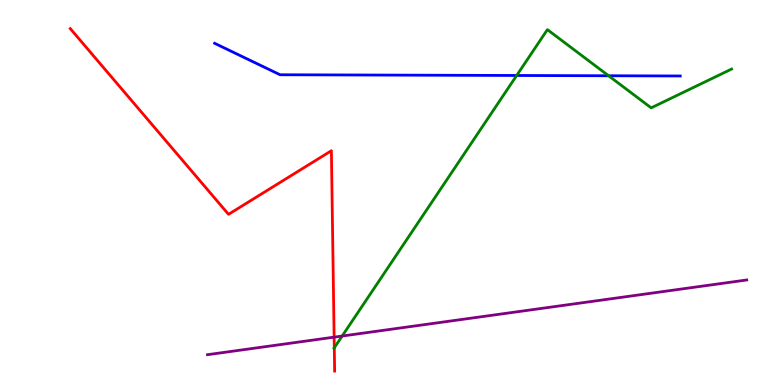[{'lines': ['blue', 'red'], 'intersections': []}, {'lines': ['green', 'red'], 'intersections': [{'x': 4.31, 'y': 0.967}]}, {'lines': ['purple', 'red'], 'intersections': [{'x': 4.31, 'y': 1.24}]}, {'lines': ['blue', 'green'], 'intersections': [{'x': 6.67, 'y': 8.04}, {'x': 7.85, 'y': 8.03}]}, {'lines': ['blue', 'purple'], 'intersections': []}, {'lines': ['green', 'purple'], 'intersections': [{'x': 4.41, 'y': 1.27}]}]